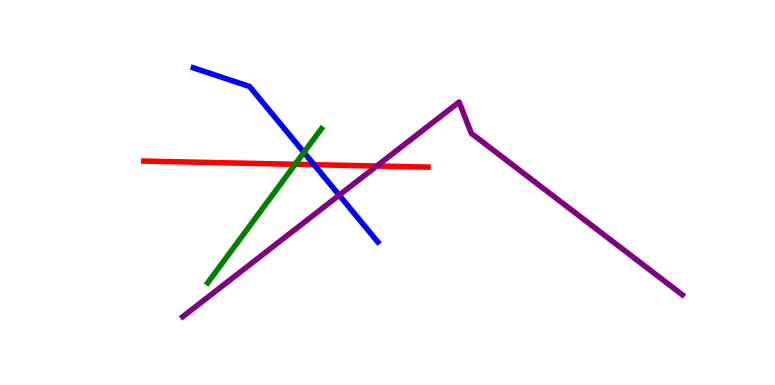[{'lines': ['blue', 'red'], 'intersections': [{'x': 4.05, 'y': 5.72}]}, {'lines': ['green', 'red'], 'intersections': [{'x': 3.81, 'y': 5.73}]}, {'lines': ['purple', 'red'], 'intersections': [{'x': 4.86, 'y': 5.69}]}, {'lines': ['blue', 'green'], 'intersections': [{'x': 3.92, 'y': 6.04}]}, {'lines': ['blue', 'purple'], 'intersections': [{'x': 4.38, 'y': 4.93}]}, {'lines': ['green', 'purple'], 'intersections': []}]